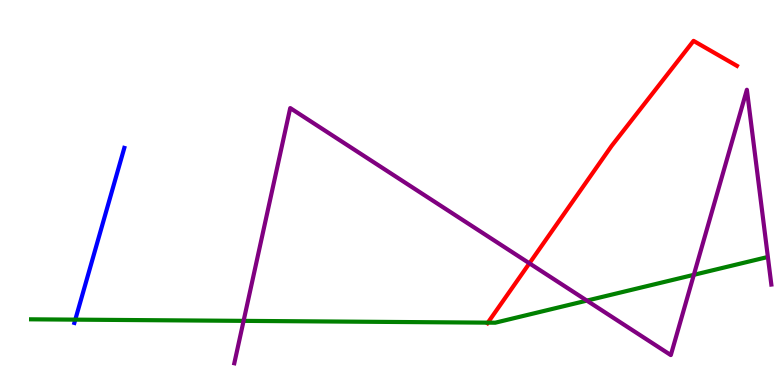[{'lines': ['blue', 'red'], 'intersections': []}, {'lines': ['green', 'red'], 'intersections': [{'x': 6.29, 'y': 1.62}]}, {'lines': ['purple', 'red'], 'intersections': [{'x': 6.83, 'y': 3.16}]}, {'lines': ['blue', 'green'], 'intersections': [{'x': 0.972, 'y': 1.7}]}, {'lines': ['blue', 'purple'], 'intersections': []}, {'lines': ['green', 'purple'], 'intersections': [{'x': 3.14, 'y': 1.67}, {'x': 7.57, 'y': 2.19}, {'x': 8.95, 'y': 2.86}]}]